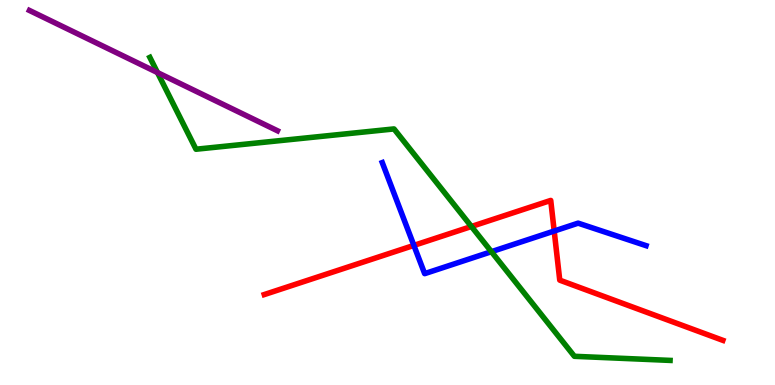[{'lines': ['blue', 'red'], 'intersections': [{'x': 5.34, 'y': 3.63}, {'x': 7.15, 'y': 4.0}]}, {'lines': ['green', 'red'], 'intersections': [{'x': 6.08, 'y': 4.12}]}, {'lines': ['purple', 'red'], 'intersections': []}, {'lines': ['blue', 'green'], 'intersections': [{'x': 6.34, 'y': 3.46}]}, {'lines': ['blue', 'purple'], 'intersections': []}, {'lines': ['green', 'purple'], 'intersections': [{'x': 2.03, 'y': 8.12}]}]